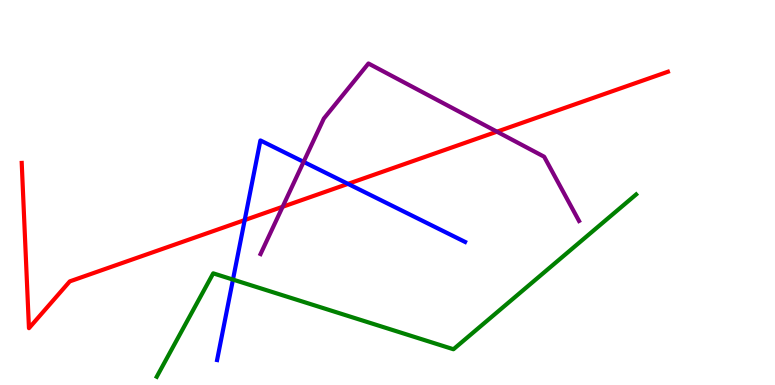[{'lines': ['blue', 'red'], 'intersections': [{'x': 3.16, 'y': 4.28}, {'x': 4.49, 'y': 5.22}]}, {'lines': ['green', 'red'], 'intersections': []}, {'lines': ['purple', 'red'], 'intersections': [{'x': 3.65, 'y': 4.63}, {'x': 6.41, 'y': 6.58}]}, {'lines': ['blue', 'green'], 'intersections': [{'x': 3.01, 'y': 2.74}]}, {'lines': ['blue', 'purple'], 'intersections': [{'x': 3.92, 'y': 5.8}]}, {'lines': ['green', 'purple'], 'intersections': []}]